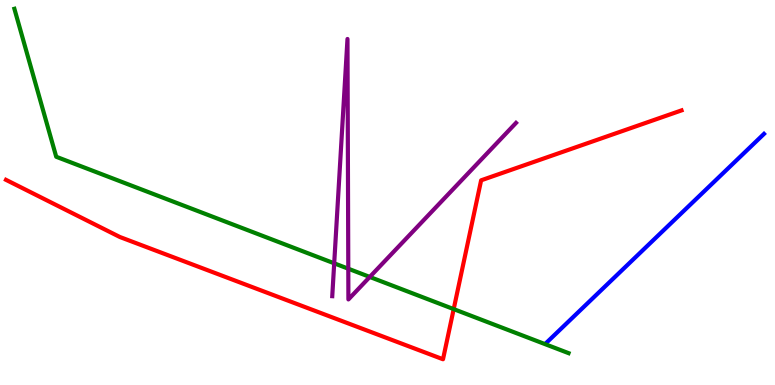[{'lines': ['blue', 'red'], 'intersections': []}, {'lines': ['green', 'red'], 'intersections': [{'x': 5.85, 'y': 1.97}]}, {'lines': ['purple', 'red'], 'intersections': []}, {'lines': ['blue', 'green'], 'intersections': []}, {'lines': ['blue', 'purple'], 'intersections': []}, {'lines': ['green', 'purple'], 'intersections': [{'x': 4.31, 'y': 3.16}, {'x': 4.49, 'y': 3.02}, {'x': 4.77, 'y': 2.81}]}]